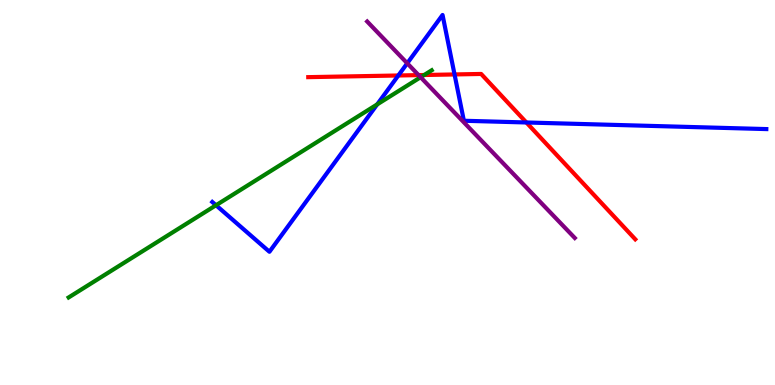[{'lines': ['blue', 'red'], 'intersections': [{'x': 5.14, 'y': 8.04}, {'x': 5.87, 'y': 8.07}, {'x': 6.79, 'y': 6.82}]}, {'lines': ['green', 'red'], 'intersections': [{'x': 5.47, 'y': 8.05}]}, {'lines': ['purple', 'red'], 'intersections': [{'x': 5.4, 'y': 8.05}]}, {'lines': ['blue', 'green'], 'intersections': [{'x': 2.79, 'y': 4.67}, {'x': 4.87, 'y': 7.29}]}, {'lines': ['blue', 'purple'], 'intersections': [{'x': 5.25, 'y': 8.36}]}, {'lines': ['green', 'purple'], 'intersections': [{'x': 5.43, 'y': 7.99}]}]